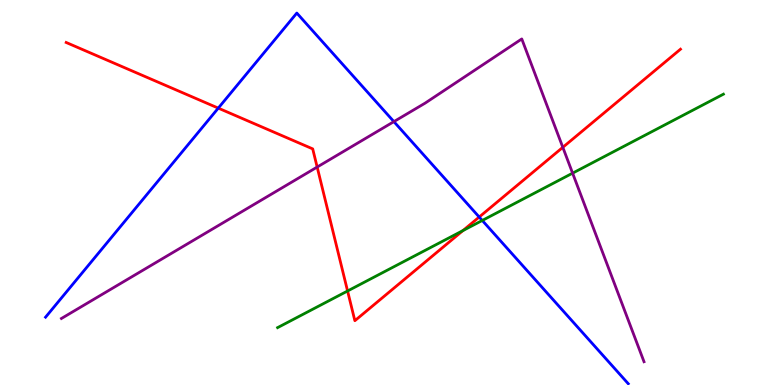[{'lines': ['blue', 'red'], 'intersections': [{'x': 2.82, 'y': 7.19}, {'x': 6.18, 'y': 4.36}]}, {'lines': ['green', 'red'], 'intersections': [{'x': 4.48, 'y': 2.44}, {'x': 5.97, 'y': 4.01}]}, {'lines': ['purple', 'red'], 'intersections': [{'x': 4.09, 'y': 5.66}, {'x': 7.26, 'y': 6.17}]}, {'lines': ['blue', 'green'], 'intersections': [{'x': 6.22, 'y': 4.27}]}, {'lines': ['blue', 'purple'], 'intersections': [{'x': 5.08, 'y': 6.84}]}, {'lines': ['green', 'purple'], 'intersections': [{'x': 7.39, 'y': 5.5}]}]